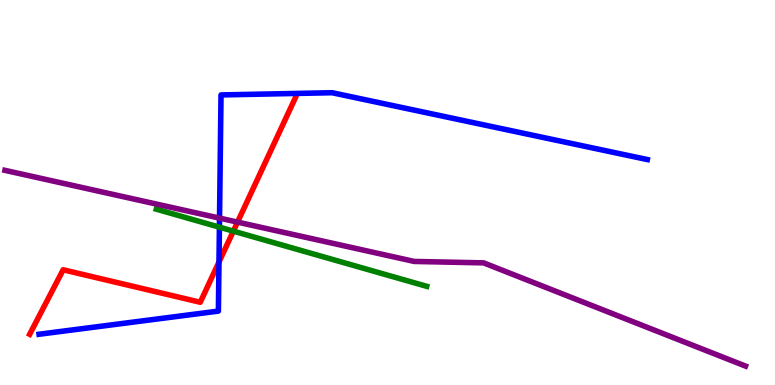[{'lines': ['blue', 'red'], 'intersections': [{'x': 2.83, 'y': 3.19}]}, {'lines': ['green', 'red'], 'intersections': [{'x': 3.01, 'y': 4.0}]}, {'lines': ['purple', 'red'], 'intersections': [{'x': 3.07, 'y': 4.23}]}, {'lines': ['blue', 'green'], 'intersections': [{'x': 2.83, 'y': 4.1}]}, {'lines': ['blue', 'purple'], 'intersections': [{'x': 2.83, 'y': 4.33}]}, {'lines': ['green', 'purple'], 'intersections': []}]